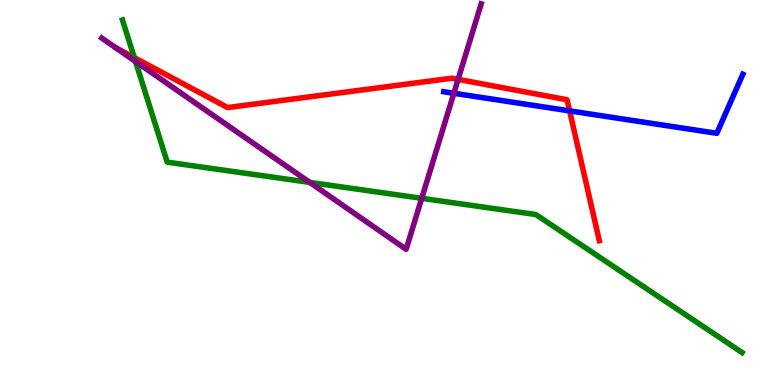[{'lines': ['blue', 'red'], 'intersections': [{'x': 7.35, 'y': 7.12}]}, {'lines': ['green', 'red'], 'intersections': [{'x': 1.73, 'y': 8.5}]}, {'lines': ['purple', 'red'], 'intersections': [{'x': 5.91, 'y': 7.94}]}, {'lines': ['blue', 'green'], 'intersections': []}, {'lines': ['blue', 'purple'], 'intersections': [{'x': 5.86, 'y': 7.58}]}, {'lines': ['green', 'purple'], 'intersections': [{'x': 1.75, 'y': 8.4}, {'x': 4.0, 'y': 5.26}, {'x': 5.44, 'y': 4.85}]}]